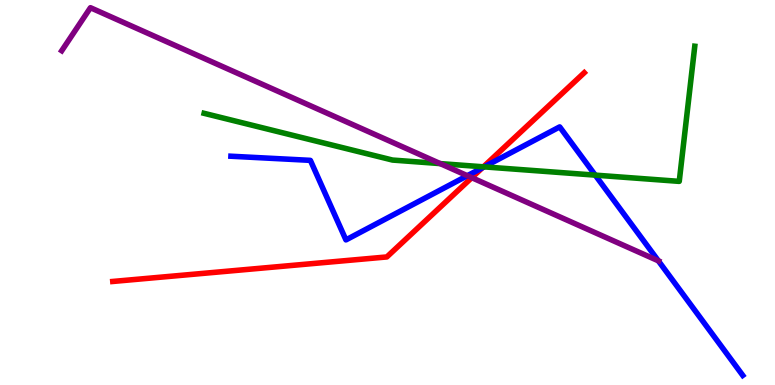[{'lines': ['blue', 'red'], 'intersections': [{'x': 6.22, 'y': 5.64}]}, {'lines': ['green', 'red'], 'intersections': [{'x': 6.24, 'y': 5.67}]}, {'lines': ['purple', 'red'], 'intersections': [{'x': 6.09, 'y': 5.39}]}, {'lines': ['blue', 'green'], 'intersections': [{'x': 6.25, 'y': 5.67}, {'x': 7.68, 'y': 5.45}]}, {'lines': ['blue', 'purple'], 'intersections': [{'x': 6.03, 'y': 5.44}, {'x': 8.5, 'y': 3.23}]}, {'lines': ['green', 'purple'], 'intersections': [{'x': 5.68, 'y': 5.75}]}]